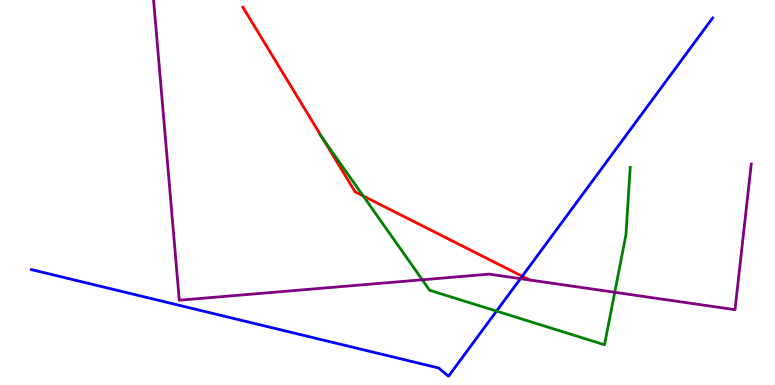[{'lines': ['blue', 'red'], 'intersections': [{'x': 6.74, 'y': 2.83}]}, {'lines': ['green', 'red'], 'intersections': [{'x': 4.16, 'y': 6.41}, {'x': 4.69, 'y': 4.91}]}, {'lines': ['purple', 'red'], 'intersections': [{'x': 6.83, 'y': 2.73}]}, {'lines': ['blue', 'green'], 'intersections': [{'x': 6.41, 'y': 1.92}]}, {'lines': ['blue', 'purple'], 'intersections': [{'x': 6.72, 'y': 2.76}]}, {'lines': ['green', 'purple'], 'intersections': [{'x': 5.45, 'y': 2.73}, {'x': 7.93, 'y': 2.41}]}]